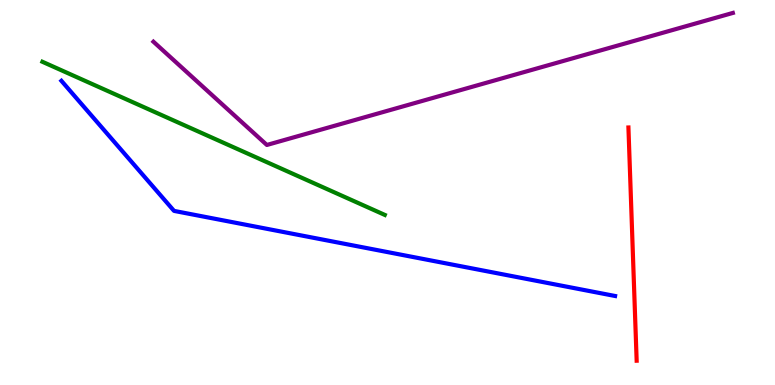[{'lines': ['blue', 'red'], 'intersections': []}, {'lines': ['green', 'red'], 'intersections': []}, {'lines': ['purple', 'red'], 'intersections': []}, {'lines': ['blue', 'green'], 'intersections': []}, {'lines': ['blue', 'purple'], 'intersections': []}, {'lines': ['green', 'purple'], 'intersections': []}]